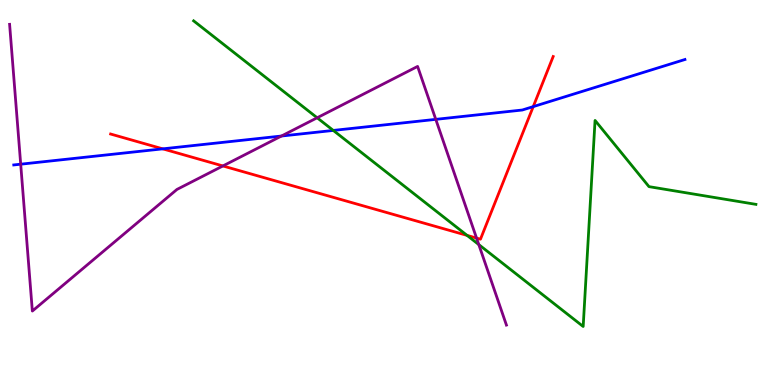[{'lines': ['blue', 'red'], 'intersections': [{'x': 2.1, 'y': 6.13}, {'x': 6.88, 'y': 7.23}]}, {'lines': ['green', 'red'], 'intersections': [{'x': 6.03, 'y': 3.89}]}, {'lines': ['purple', 'red'], 'intersections': [{'x': 2.88, 'y': 5.69}, {'x': 6.15, 'y': 3.82}]}, {'lines': ['blue', 'green'], 'intersections': [{'x': 4.3, 'y': 6.61}]}, {'lines': ['blue', 'purple'], 'intersections': [{'x': 0.267, 'y': 5.74}, {'x': 3.63, 'y': 6.47}, {'x': 5.62, 'y': 6.9}]}, {'lines': ['green', 'purple'], 'intersections': [{'x': 4.09, 'y': 6.94}, {'x': 6.18, 'y': 3.65}]}]